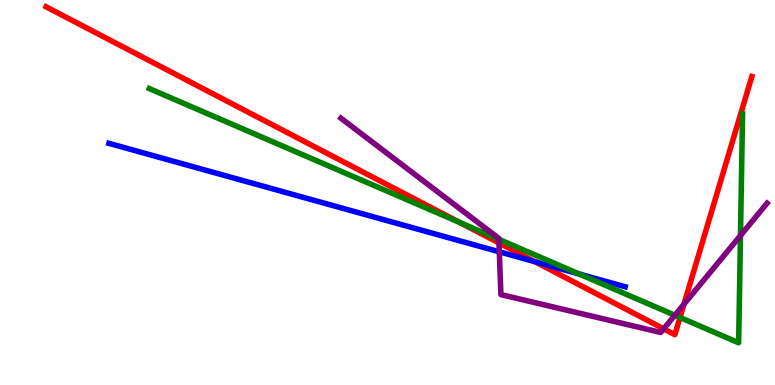[{'lines': ['blue', 'red'], 'intersections': [{'x': 6.9, 'y': 3.2}]}, {'lines': ['green', 'red'], 'intersections': [{'x': 5.93, 'y': 4.22}, {'x': 8.77, 'y': 1.75}]}, {'lines': ['purple', 'red'], 'intersections': [{'x': 6.44, 'y': 3.69}, {'x': 8.56, 'y': 1.46}, {'x': 8.82, 'y': 2.1}]}, {'lines': ['blue', 'green'], 'intersections': [{'x': 7.47, 'y': 2.88}]}, {'lines': ['blue', 'purple'], 'intersections': [{'x': 6.44, 'y': 3.46}]}, {'lines': ['green', 'purple'], 'intersections': [{'x': 6.44, 'y': 3.78}, {'x': 8.71, 'y': 1.81}, {'x': 9.55, 'y': 3.88}]}]